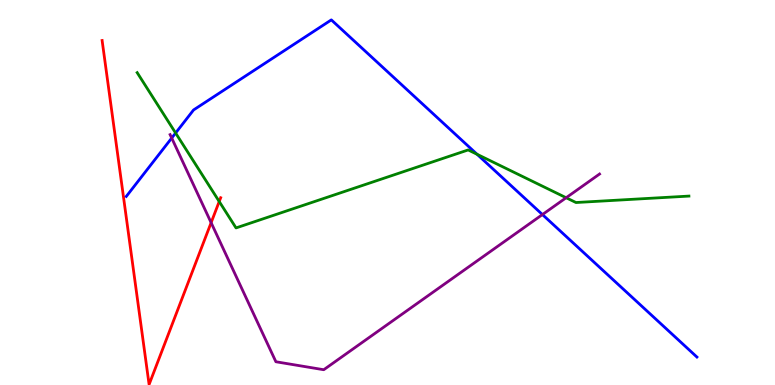[{'lines': ['blue', 'red'], 'intersections': []}, {'lines': ['green', 'red'], 'intersections': [{'x': 2.83, 'y': 4.77}]}, {'lines': ['purple', 'red'], 'intersections': [{'x': 2.72, 'y': 4.22}]}, {'lines': ['blue', 'green'], 'intersections': [{'x': 2.27, 'y': 6.54}, {'x': 6.16, 'y': 5.99}]}, {'lines': ['blue', 'purple'], 'intersections': [{'x': 2.22, 'y': 6.41}, {'x': 7.0, 'y': 4.43}]}, {'lines': ['green', 'purple'], 'intersections': [{'x': 7.31, 'y': 4.86}]}]